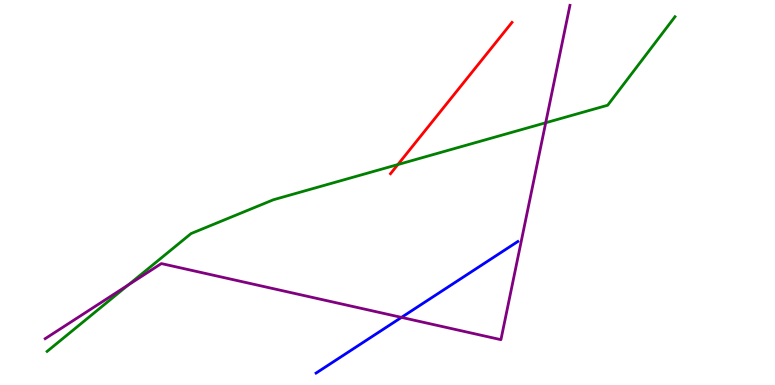[{'lines': ['blue', 'red'], 'intersections': []}, {'lines': ['green', 'red'], 'intersections': [{'x': 5.13, 'y': 5.73}]}, {'lines': ['purple', 'red'], 'intersections': []}, {'lines': ['blue', 'green'], 'intersections': []}, {'lines': ['blue', 'purple'], 'intersections': [{'x': 5.18, 'y': 1.76}]}, {'lines': ['green', 'purple'], 'intersections': [{'x': 1.66, 'y': 2.6}, {'x': 7.04, 'y': 6.81}]}]